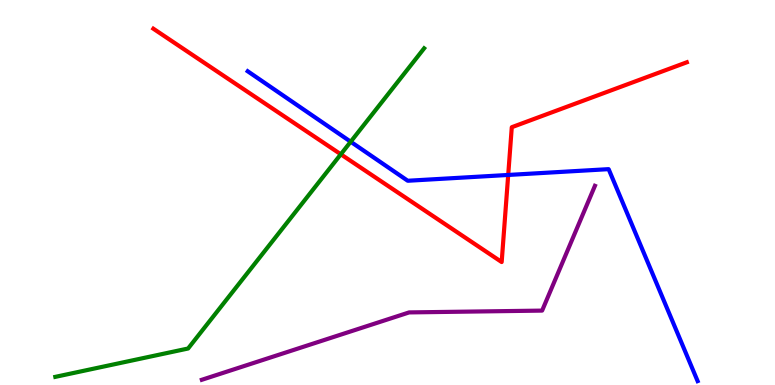[{'lines': ['blue', 'red'], 'intersections': [{'x': 6.56, 'y': 5.46}]}, {'lines': ['green', 'red'], 'intersections': [{'x': 4.4, 'y': 5.99}]}, {'lines': ['purple', 'red'], 'intersections': []}, {'lines': ['blue', 'green'], 'intersections': [{'x': 4.53, 'y': 6.32}]}, {'lines': ['blue', 'purple'], 'intersections': []}, {'lines': ['green', 'purple'], 'intersections': []}]